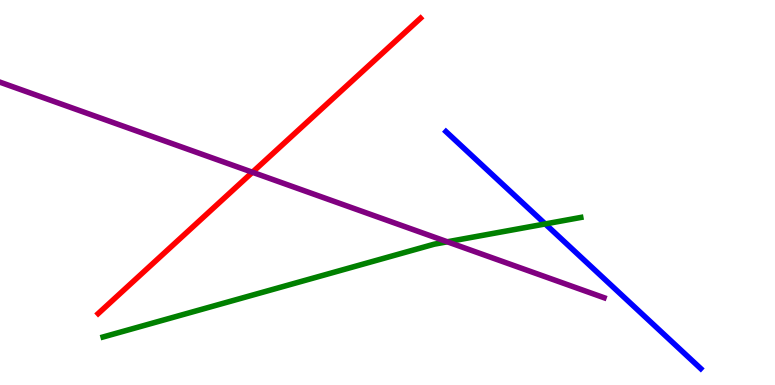[{'lines': ['blue', 'red'], 'intersections': []}, {'lines': ['green', 'red'], 'intersections': []}, {'lines': ['purple', 'red'], 'intersections': [{'x': 3.26, 'y': 5.53}]}, {'lines': ['blue', 'green'], 'intersections': [{'x': 7.04, 'y': 4.18}]}, {'lines': ['blue', 'purple'], 'intersections': []}, {'lines': ['green', 'purple'], 'intersections': [{'x': 5.77, 'y': 3.72}]}]